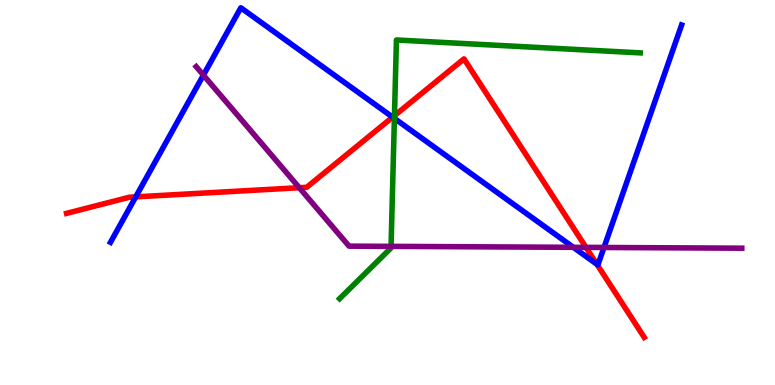[{'lines': ['blue', 'red'], 'intersections': [{'x': 1.75, 'y': 4.89}, {'x': 5.07, 'y': 6.96}, {'x': 7.7, 'y': 3.13}]}, {'lines': ['green', 'red'], 'intersections': [{'x': 5.09, 'y': 7.0}]}, {'lines': ['purple', 'red'], 'intersections': [{'x': 3.86, 'y': 5.12}, {'x': 7.56, 'y': 3.57}]}, {'lines': ['blue', 'green'], 'intersections': [{'x': 5.09, 'y': 6.92}]}, {'lines': ['blue', 'purple'], 'intersections': [{'x': 2.62, 'y': 8.05}, {'x': 7.4, 'y': 3.58}, {'x': 7.79, 'y': 3.57}]}, {'lines': ['green', 'purple'], 'intersections': [{'x': 5.05, 'y': 3.6}]}]